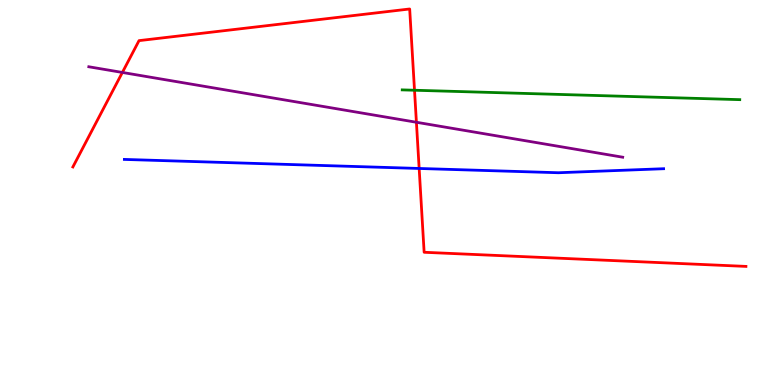[{'lines': ['blue', 'red'], 'intersections': [{'x': 5.41, 'y': 5.62}]}, {'lines': ['green', 'red'], 'intersections': [{'x': 5.35, 'y': 7.66}]}, {'lines': ['purple', 'red'], 'intersections': [{'x': 1.58, 'y': 8.12}, {'x': 5.37, 'y': 6.82}]}, {'lines': ['blue', 'green'], 'intersections': []}, {'lines': ['blue', 'purple'], 'intersections': []}, {'lines': ['green', 'purple'], 'intersections': []}]